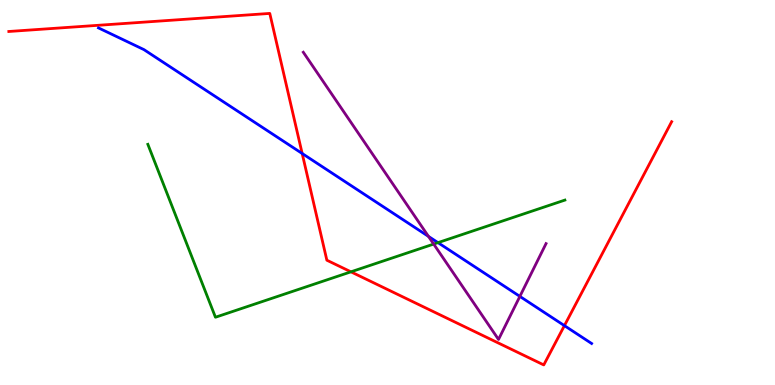[{'lines': ['blue', 'red'], 'intersections': [{'x': 3.9, 'y': 6.01}, {'x': 7.28, 'y': 1.54}]}, {'lines': ['green', 'red'], 'intersections': [{'x': 4.53, 'y': 2.94}]}, {'lines': ['purple', 'red'], 'intersections': []}, {'lines': ['blue', 'green'], 'intersections': [{'x': 5.65, 'y': 3.7}]}, {'lines': ['blue', 'purple'], 'intersections': [{'x': 5.53, 'y': 3.86}, {'x': 6.71, 'y': 2.3}]}, {'lines': ['green', 'purple'], 'intersections': [{'x': 5.6, 'y': 3.66}]}]